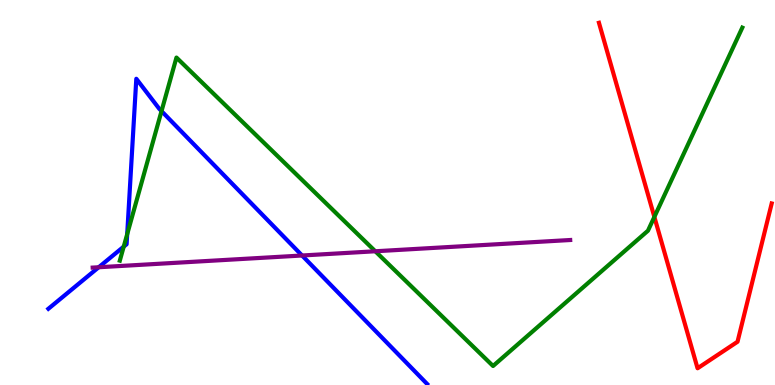[{'lines': ['blue', 'red'], 'intersections': []}, {'lines': ['green', 'red'], 'intersections': [{'x': 8.44, 'y': 4.37}]}, {'lines': ['purple', 'red'], 'intersections': []}, {'lines': ['blue', 'green'], 'intersections': [{'x': 1.6, 'y': 3.59}, {'x': 1.64, 'y': 3.92}, {'x': 2.08, 'y': 7.11}]}, {'lines': ['blue', 'purple'], 'intersections': [{'x': 1.27, 'y': 3.06}, {'x': 3.9, 'y': 3.36}]}, {'lines': ['green', 'purple'], 'intersections': [{'x': 4.84, 'y': 3.47}]}]